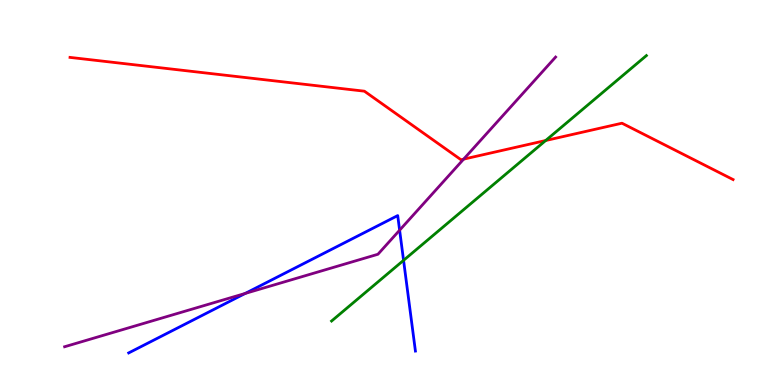[{'lines': ['blue', 'red'], 'intersections': []}, {'lines': ['green', 'red'], 'intersections': [{'x': 7.04, 'y': 6.35}]}, {'lines': ['purple', 'red'], 'intersections': [{'x': 5.98, 'y': 5.87}]}, {'lines': ['blue', 'green'], 'intersections': [{'x': 5.21, 'y': 3.24}]}, {'lines': ['blue', 'purple'], 'intersections': [{'x': 3.16, 'y': 2.38}, {'x': 5.16, 'y': 4.02}]}, {'lines': ['green', 'purple'], 'intersections': []}]